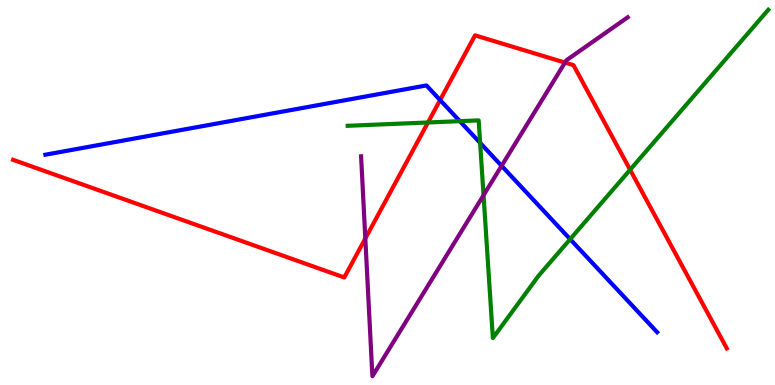[{'lines': ['blue', 'red'], 'intersections': [{'x': 5.68, 'y': 7.4}]}, {'lines': ['green', 'red'], 'intersections': [{'x': 5.52, 'y': 6.82}, {'x': 8.13, 'y': 5.59}]}, {'lines': ['purple', 'red'], 'intersections': [{'x': 4.71, 'y': 3.81}, {'x': 7.29, 'y': 8.37}]}, {'lines': ['blue', 'green'], 'intersections': [{'x': 5.93, 'y': 6.85}, {'x': 6.2, 'y': 6.29}, {'x': 7.36, 'y': 3.79}]}, {'lines': ['blue', 'purple'], 'intersections': [{'x': 6.47, 'y': 5.69}]}, {'lines': ['green', 'purple'], 'intersections': [{'x': 6.24, 'y': 4.93}]}]